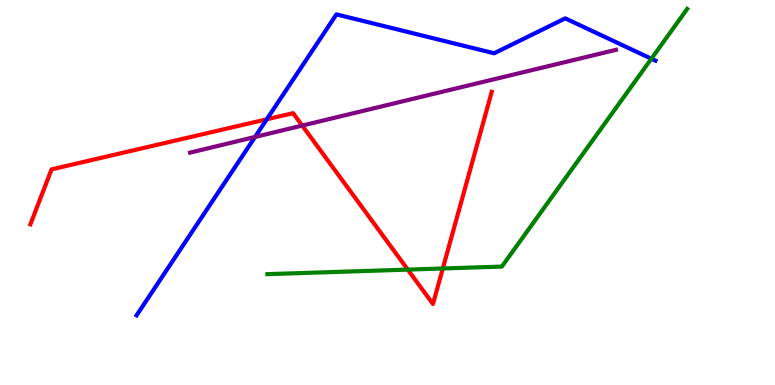[{'lines': ['blue', 'red'], 'intersections': [{'x': 3.44, 'y': 6.9}]}, {'lines': ['green', 'red'], 'intersections': [{'x': 5.26, 'y': 3.0}, {'x': 5.71, 'y': 3.03}]}, {'lines': ['purple', 'red'], 'intersections': [{'x': 3.9, 'y': 6.74}]}, {'lines': ['blue', 'green'], 'intersections': [{'x': 8.4, 'y': 8.47}]}, {'lines': ['blue', 'purple'], 'intersections': [{'x': 3.29, 'y': 6.44}]}, {'lines': ['green', 'purple'], 'intersections': []}]